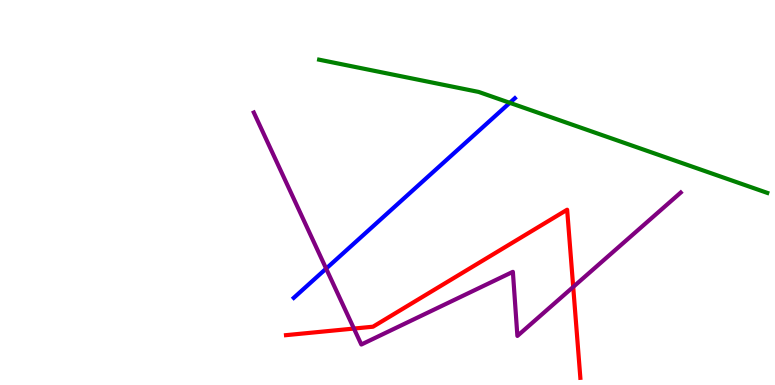[{'lines': ['blue', 'red'], 'intersections': []}, {'lines': ['green', 'red'], 'intersections': []}, {'lines': ['purple', 'red'], 'intersections': [{'x': 4.57, 'y': 1.47}, {'x': 7.4, 'y': 2.55}]}, {'lines': ['blue', 'green'], 'intersections': [{'x': 6.58, 'y': 7.33}]}, {'lines': ['blue', 'purple'], 'intersections': [{'x': 4.21, 'y': 3.02}]}, {'lines': ['green', 'purple'], 'intersections': []}]